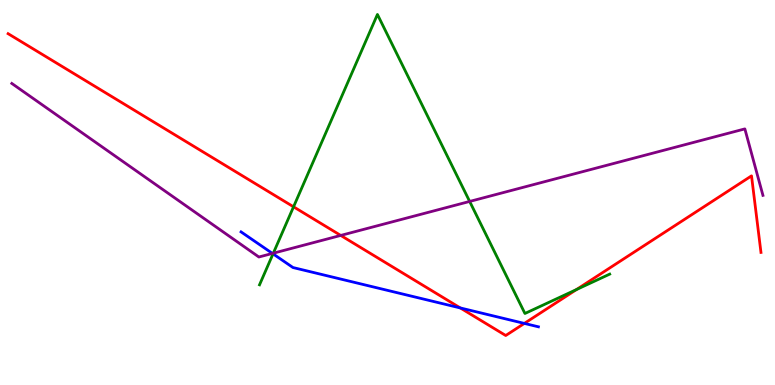[{'lines': ['blue', 'red'], 'intersections': [{'x': 5.94, 'y': 2.0}, {'x': 6.77, 'y': 1.6}]}, {'lines': ['green', 'red'], 'intersections': [{'x': 3.79, 'y': 4.63}, {'x': 7.44, 'y': 2.48}]}, {'lines': ['purple', 'red'], 'intersections': [{'x': 4.4, 'y': 3.88}]}, {'lines': ['blue', 'green'], 'intersections': [{'x': 3.52, 'y': 3.41}]}, {'lines': ['blue', 'purple'], 'intersections': [{'x': 3.52, 'y': 3.42}]}, {'lines': ['green', 'purple'], 'intersections': [{'x': 3.53, 'y': 3.42}, {'x': 6.06, 'y': 4.77}]}]